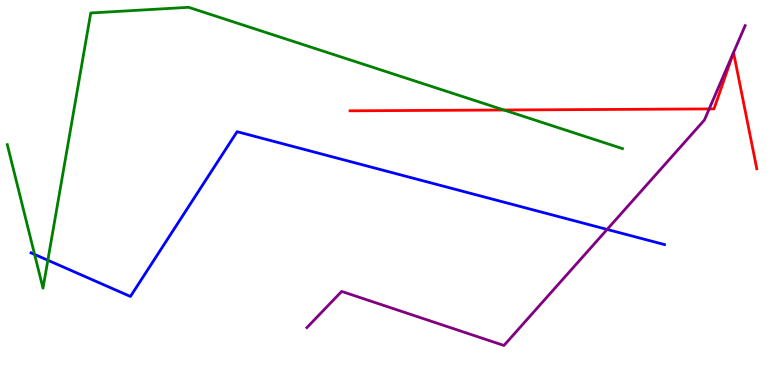[{'lines': ['blue', 'red'], 'intersections': []}, {'lines': ['green', 'red'], 'intersections': [{'x': 6.5, 'y': 7.14}]}, {'lines': ['purple', 'red'], 'intersections': [{'x': 9.15, 'y': 7.17}]}, {'lines': ['blue', 'green'], 'intersections': [{'x': 0.446, 'y': 3.39}, {'x': 0.617, 'y': 3.24}]}, {'lines': ['blue', 'purple'], 'intersections': [{'x': 7.83, 'y': 4.04}]}, {'lines': ['green', 'purple'], 'intersections': []}]